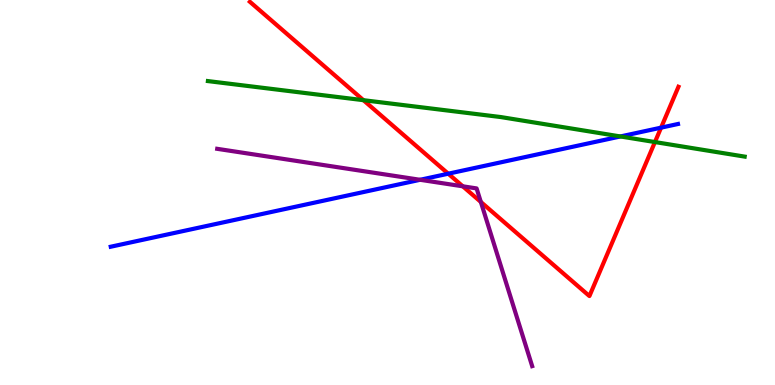[{'lines': ['blue', 'red'], 'intersections': [{'x': 5.78, 'y': 5.49}, {'x': 8.53, 'y': 6.68}]}, {'lines': ['green', 'red'], 'intersections': [{'x': 4.69, 'y': 7.4}, {'x': 8.45, 'y': 6.31}]}, {'lines': ['purple', 'red'], 'intersections': [{'x': 5.97, 'y': 5.16}, {'x': 6.2, 'y': 4.75}]}, {'lines': ['blue', 'green'], 'intersections': [{'x': 8.01, 'y': 6.46}]}, {'lines': ['blue', 'purple'], 'intersections': [{'x': 5.42, 'y': 5.33}]}, {'lines': ['green', 'purple'], 'intersections': []}]